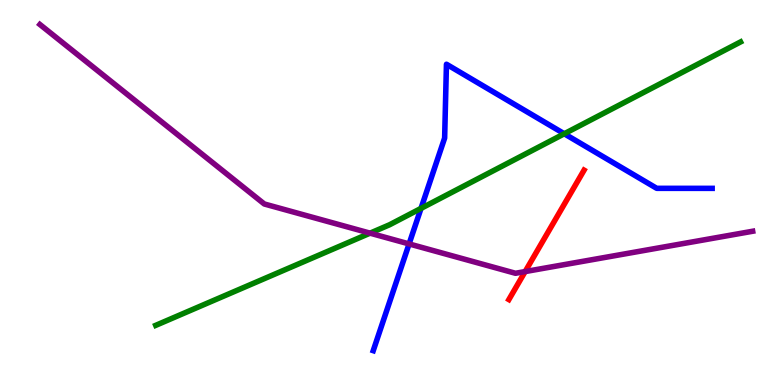[{'lines': ['blue', 'red'], 'intersections': []}, {'lines': ['green', 'red'], 'intersections': []}, {'lines': ['purple', 'red'], 'intersections': [{'x': 6.78, 'y': 2.95}]}, {'lines': ['blue', 'green'], 'intersections': [{'x': 5.43, 'y': 4.59}, {'x': 7.28, 'y': 6.53}]}, {'lines': ['blue', 'purple'], 'intersections': [{'x': 5.28, 'y': 3.66}]}, {'lines': ['green', 'purple'], 'intersections': [{'x': 4.77, 'y': 3.94}]}]